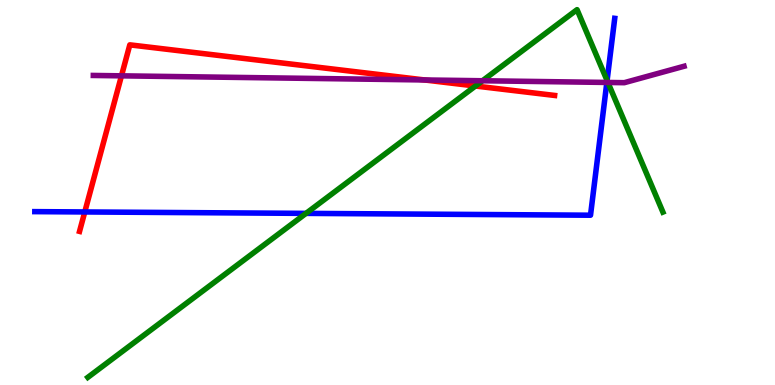[{'lines': ['blue', 'red'], 'intersections': [{'x': 1.09, 'y': 4.49}]}, {'lines': ['green', 'red'], 'intersections': [{'x': 6.14, 'y': 7.77}]}, {'lines': ['purple', 'red'], 'intersections': [{'x': 1.57, 'y': 8.03}, {'x': 5.48, 'y': 7.92}]}, {'lines': ['blue', 'green'], 'intersections': [{'x': 3.95, 'y': 4.46}, {'x': 7.83, 'y': 7.91}]}, {'lines': ['blue', 'purple'], 'intersections': [{'x': 7.83, 'y': 7.86}]}, {'lines': ['green', 'purple'], 'intersections': [{'x': 6.23, 'y': 7.9}, {'x': 7.84, 'y': 7.86}]}]